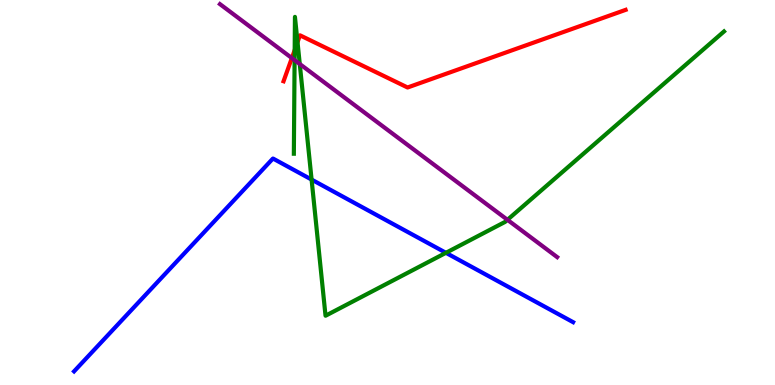[{'lines': ['blue', 'red'], 'intersections': []}, {'lines': ['green', 'red'], 'intersections': [{'x': 3.8, 'y': 8.7}, {'x': 3.84, 'y': 8.91}]}, {'lines': ['purple', 'red'], 'intersections': [{'x': 3.77, 'y': 8.49}]}, {'lines': ['blue', 'green'], 'intersections': [{'x': 4.02, 'y': 5.34}, {'x': 5.75, 'y': 3.43}]}, {'lines': ['blue', 'purple'], 'intersections': []}, {'lines': ['green', 'purple'], 'intersections': [{'x': 3.8, 'y': 8.44}, {'x': 3.87, 'y': 8.34}, {'x': 6.55, 'y': 4.29}]}]